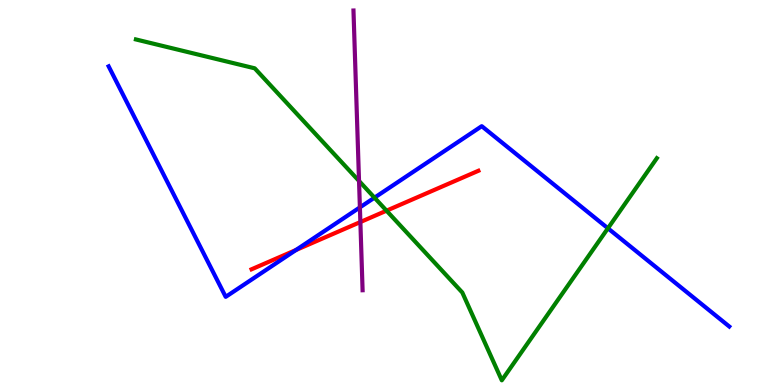[{'lines': ['blue', 'red'], 'intersections': [{'x': 3.82, 'y': 3.51}]}, {'lines': ['green', 'red'], 'intersections': [{'x': 4.99, 'y': 4.53}]}, {'lines': ['purple', 'red'], 'intersections': [{'x': 4.65, 'y': 4.23}]}, {'lines': ['blue', 'green'], 'intersections': [{'x': 4.83, 'y': 4.87}, {'x': 7.84, 'y': 4.07}]}, {'lines': ['blue', 'purple'], 'intersections': [{'x': 4.64, 'y': 4.61}]}, {'lines': ['green', 'purple'], 'intersections': [{'x': 4.63, 'y': 5.3}]}]